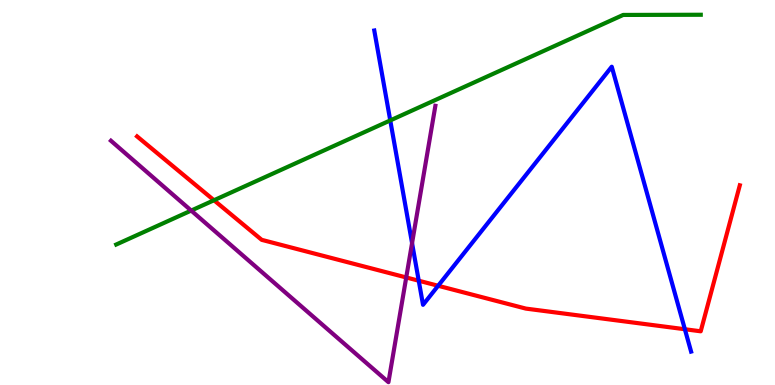[{'lines': ['blue', 'red'], 'intersections': [{'x': 5.4, 'y': 2.71}, {'x': 5.65, 'y': 2.58}, {'x': 8.84, 'y': 1.45}]}, {'lines': ['green', 'red'], 'intersections': [{'x': 2.76, 'y': 4.8}]}, {'lines': ['purple', 'red'], 'intersections': [{'x': 5.24, 'y': 2.79}]}, {'lines': ['blue', 'green'], 'intersections': [{'x': 5.04, 'y': 6.87}]}, {'lines': ['blue', 'purple'], 'intersections': [{'x': 5.32, 'y': 3.69}]}, {'lines': ['green', 'purple'], 'intersections': [{'x': 2.47, 'y': 4.53}]}]